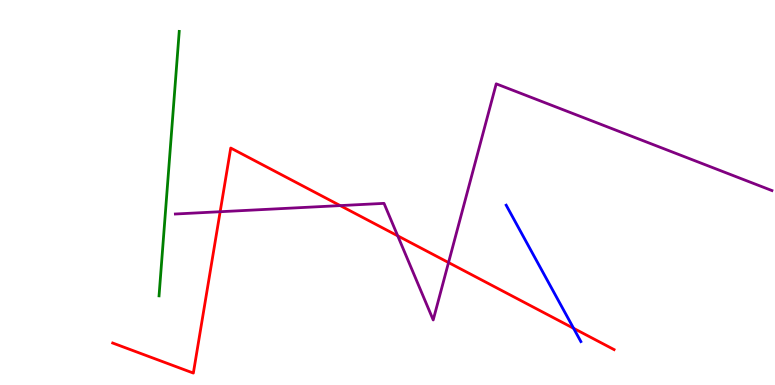[{'lines': ['blue', 'red'], 'intersections': [{'x': 7.4, 'y': 1.47}]}, {'lines': ['green', 'red'], 'intersections': []}, {'lines': ['purple', 'red'], 'intersections': [{'x': 2.84, 'y': 4.5}, {'x': 4.39, 'y': 4.66}, {'x': 5.13, 'y': 3.87}, {'x': 5.79, 'y': 3.18}]}, {'lines': ['blue', 'green'], 'intersections': []}, {'lines': ['blue', 'purple'], 'intersections': []}, {'lines': ['green', 'purple'], 'intersections': []}]